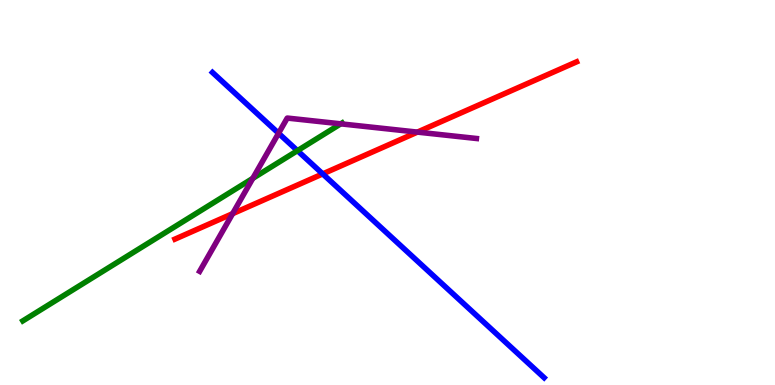[{'lines': ['blue', 'red'], 'intersections': [{'x': 4.16, 'y': 5.48}]}, {'lines': ['green', 'red'], 'intersections': []}, {'lines': ['purple', 'red'], 'intersections': [{'x': 3.0, 'y': 4.45}, {'x': 5.39, 'y': 6.57}]}, {'lines': ['blue', 'green'], 'intersections': [{'x': 3.84, 'y': 6.09}]}, {'lines': ['blue', 'purple'], 'intersections': [{'x': 3.59, 'y': 6.54}]}, {'lines': ['green', 'purple'], 'intersections': [{'x': 3.26, 'y': 5.37}, {'x': 4.4, 'y': 6.78}]}]